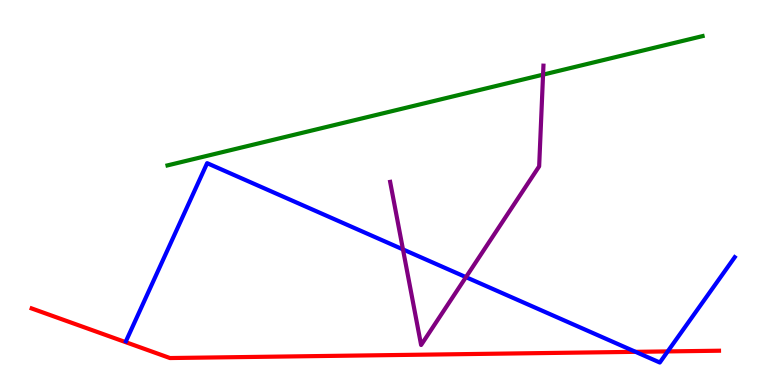[{'lines': ['blue', 'red'], 'intersections': [{'x': 8.2, 'y': 0.861}, {'x': 8.62, 'y': 0.873}]}, {'lines': ['green', 'red'], 'intersections': []}, {'lines': ['purple', 'red'], 'intersections': []}, {'lines': ['blue', 'green'], 'intersections': []}, {'lines': ['blue', 'purple'], 'intersections': [{'x': 5.2, 'y': 3.52}, {'x': 6.01, 'y': 2.8}]}, {'lines': ['green', 'purple'], 'intersections': [{'x': 7.01, 'y': 8.06}]}]